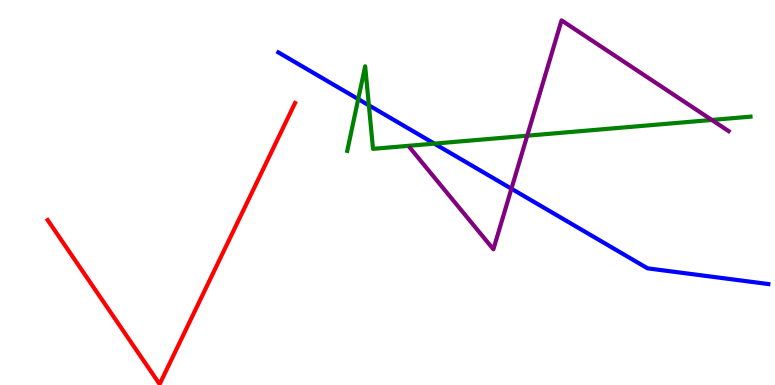[{'lines': ['blue', 'red'], 'intersections': []}, {'lines': ['green', 'red'], 'intersections': []}, {'lines': ['purple', 'red'], 'intersections': []}, {'lines': ['blue', 'green'], 'intersections': [{'x': 4.62, 'y': 7.43}, {'x': 4.76, 'y': 7.26}, {'x': 5.6, 'y': 6.27}]}, {'lines': ['blue', 'purple'], 'intersections': [{'x': 6.6, 'y': 5.1}]}, {'lines': ['green', 'purple'], 'intersections': [{'x': 6.8, 'y': 6.48}, {'x': 9.18, 'y': 6.88}]}]